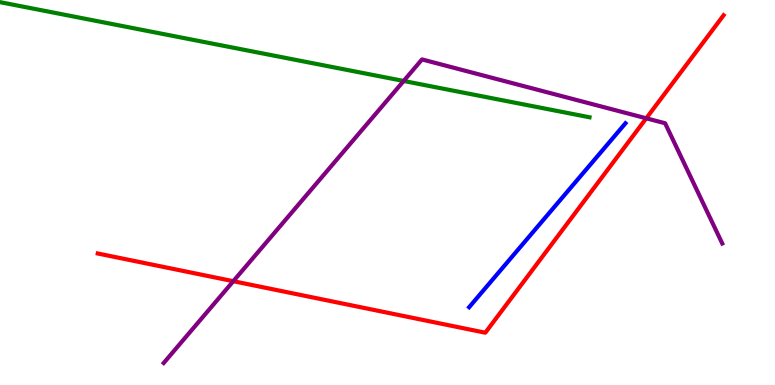[{'lines': ['blue', 'red'], 'intersections': []}, {'lines': ['green', 'red'], 'intersections': []}, {'lines': ['purple', 'red'], 'intersections': [{'x': 3.01, 'y': 2.7}, {'x': 8.34, 'y': 6.93}]}, {'lines': ['blue', 'green'], 'intersections': []}, {'lines': ['blue', 'purple'], 'intersections': []}, {'lines': ['green', 'purple'], 'intersections': [{'x': 5.21, 'y': 7.9}]}]